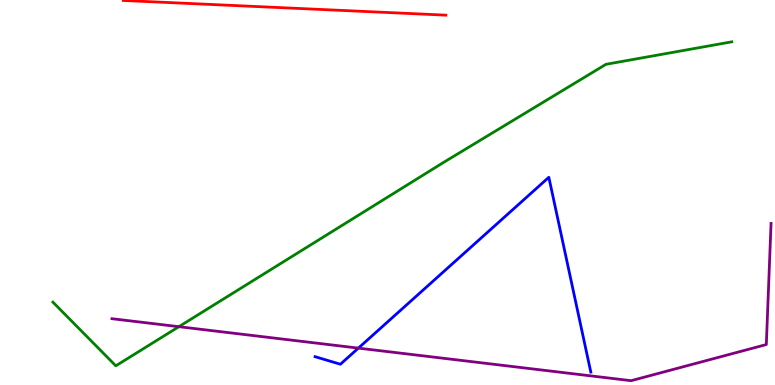[{'lines': ['blue', 'red'], 'intersections': []}, {'lines': ['green', 'red'], 'intersections': []}, {'lines': ['purple', 'red'], 'intersections': []}, {'lines': ['blue', 'green'], 'intersections': []}, {'lines': ['blue', 'purple'], 'intersections': [{'x': 4.62, 'y': 0.958}]}, {'lines': ['green', 'purple'], 'intersections': [{'x': 2.31, 'y': 1.51}]}]